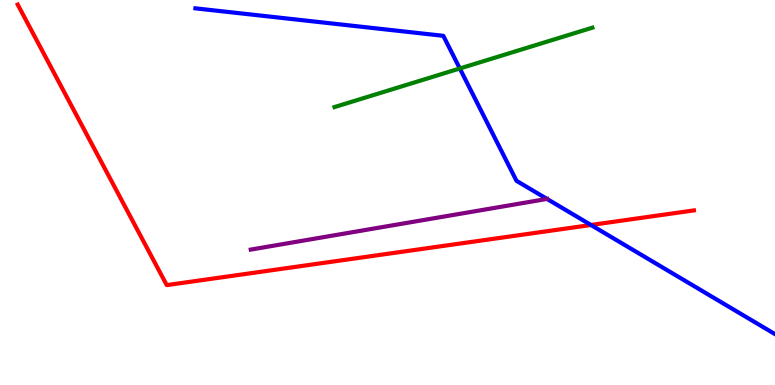[{'lines': ['blue', 'red'], 'intersections': [{'x': 7.63, 'y': 4.16}]}, {'lines': ['green', 'red'], 'intersections': []}, {'lines': ['purple', 'red'], 'intersections': []}, {'lines': ['blue', 'green'], 'intersections': [{'x': 5.93, 'y': 8.22}]}, {'lines': ['blue', 'purple'], 'intersections': [{'x': 7.06, 'y': 4.83}]}, {'lines': ['green', 'purple'], 'intersections': []}]